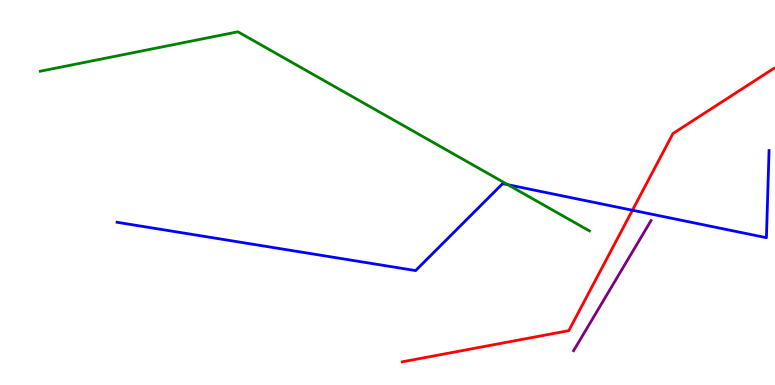[{'lines': ['blue', 'red'], 'intersections': [{'x': 8.16, 'y': 4.54}]}, {'lines': ['green', 'red'], 'intersections': []}, {'lines': ['purple', 'red'], 'intersections': []}, {'lines': ['blue', 'green'], 'intersections': [{'x': 6.55, 'y': 5.2}]}, {'lines': ['blue', 'purple'], 'intersections': []}, {'lines': ['green', 'purple'], 'intersections': []}]